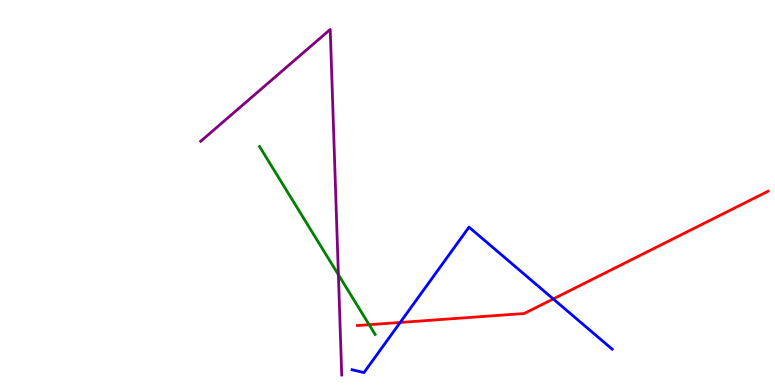[{'lines': ['blue', 'red'], 'intersections': [{'x': 5.16, 'y': 1.62}, {'x': 7.14, 'y': 2.24}]}, {'lines': ['green', 'red'], 'intersections': [{'x': 4.76, 'y': 1.57}]}, {'lines': ['purple', 'red'], 'intersections': []}, {'lines': ['blue', 'green'], 'intersections': []}, {'lines': ['blue', 'purple'], 'intersections': []}, {'lines': ['green', 'purple'], 'intersections': [{'x': 4.37, 'y': 2.87}]}]